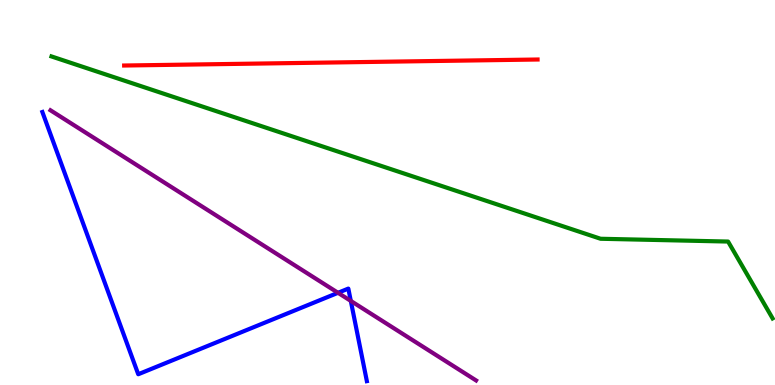[{'lines': ['blue', 'red'], 'intersections': []}, {'lines': ['green', 'red'], 'intersections': []}, {'lines': ['purple', 'red'], 'intersections': []}, {'lines': ['blue', 'green'], 'intersections': []}, {'lines': ['blue', 'purple'], 'intersections': [{'x': 4.36, 'y': 2.39}, {'x': 4.53, 'y': 2.18}]}, {'lines': ['green', 'purple'], 'intersections': []}]